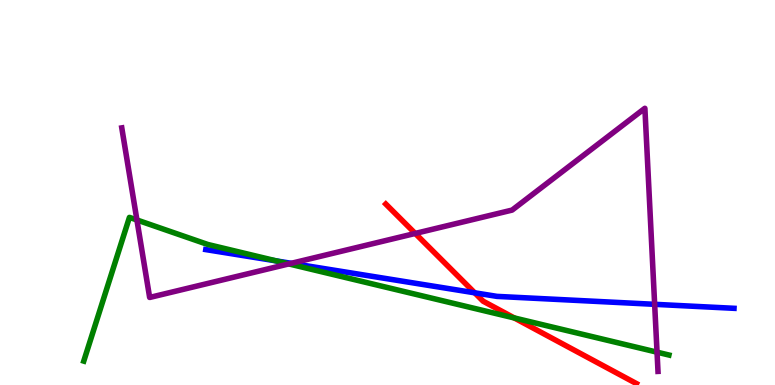[{'lines': ['blue', 'red'], 'intersections': [{'x': 6.13, 'y': 2.39}]}, {'lines': ['green', 'red'], 'intersections': [{'x': 6.64, 'y': 1.74}]}, {'lines': ['purple', 'red'], 'intersections': [{'x': 5.36, 'y': 3.94}]}, {'lines': ['blue', 'green'], 'intersections': [{'x': 3.57, 'y': 3.22}]}, {'lines': ['blue', 'purple'], 'intersections': [{'x': 3.76, 'y': 3.16}, {'x': 8.45, 'y': 2.1}]}, {'lines': ['green', 'purple'], 'intersections': [{'x': 1.77, 'y': 4.29}, {'x': 3.73, 'y': 3.15}, {'x': 8.48, 'y': 0.853}]}]